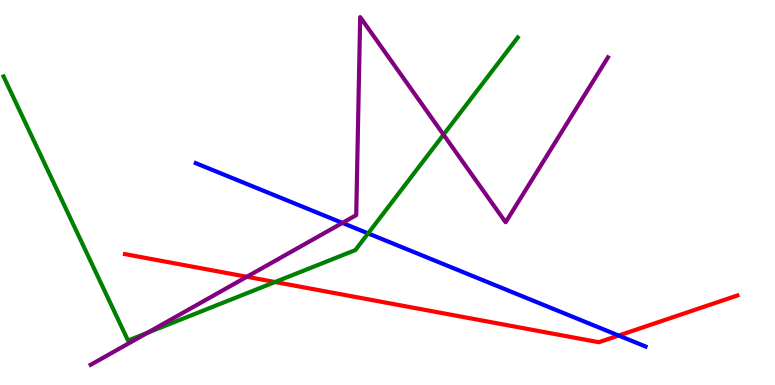[{'lines': ['blue', 'red'], 'intersections': [{'x': 7.98, 'y': 1.28}]}, {'lines': ['green', 'red'], 'intersections': [{'x': 3.55, 'y': 2.67}]}, {'lines': ['purple', 'red'], 'intersections': [{'x': 3.19, 'y': 2.81}]}, {'lines': ['blue', 'green'], 'intersections': [{'x': 4.75, 'y': 3.94}]}, {'lines': ['blue', 'purple'], 'intersections': [{'x': 4.42, 'y': 4.21}]}, {'lines': ['green', 'purple'], 'intersections': [{'x': 1.9, 'y': 1.36}, {'x': 5.72, 'y': 6.5}]}]